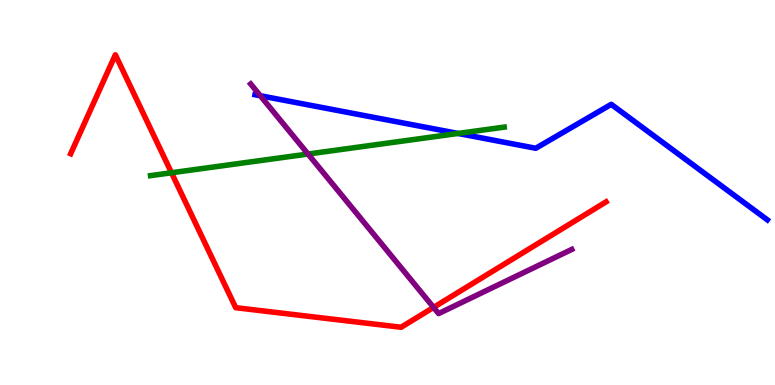[{'lines': ['blue', 'red'], 'intersections': []}, {'lines': ['green', 'red'], 'intersections': [{'x': 2.21, 'y': 5.51}]}, {'lines': ['purple', 'red'], 'intersections': [{'x': 5.59, 'y': 2.02}]}, {'lines': ['blue', 'green'], 'intersections': [{'x': 5.91, 'y': 6.53}]}, {'lines': ['blue', 'purple'], 'intersections': [{'x': 3.36, 'y': 7.51}]}, {'lines': ['green', 'purple'], 'intersections': [{'x': 3.97, 'y': 6.0}]}]